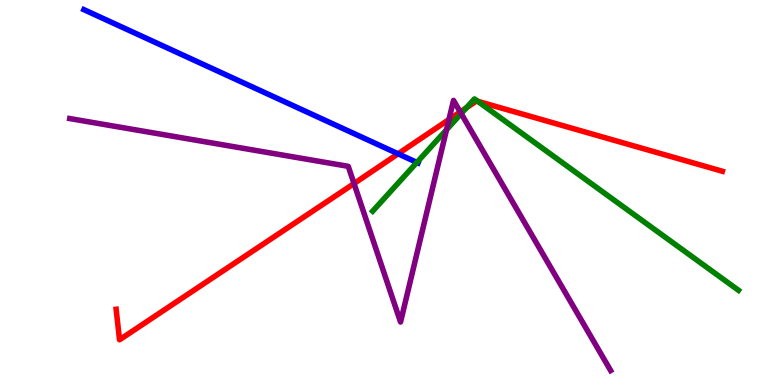[{'lines': ['blue', 'red'], 'intersections': [{'x': 5.14, 'y': 6.0}]}, {'lines': ['green', 'red'], 'intersections': [{'x': 6.02, 'y': 7.2}, {'x': 6.16, 'y': 7.37}]}, {'lines': ['purple', 'red'], 'intersections': [{'x': 4.57, 'y': 5.23}, {'x': 5.79, 'y': 6.9}, {'x': 5.94, 'y': 7.09}]}, {'lines': ['blue', 'green'], 'intersections': [{'x': 5.38, 'y': 5.78}]}, {'lines': ['blue', 'purple'], 'intersections': []}, {'lines': ['green', 'purple'], 'intersections': [{'x': 5.76, 'y': 6.63}, {'x': 5.95, 'y': 7.05}]}]